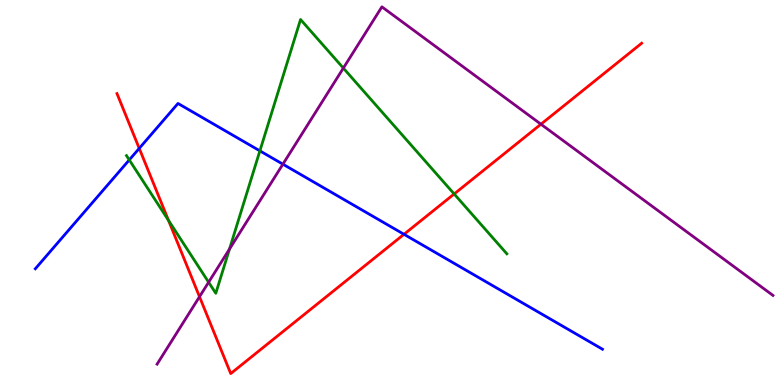[{'lines': ['blue', 'red'], 'intersections': [{'x': 1.8, 'y': 6.15}, {'x': 5.21, 'y': 3.91}]}, {'lines': ['green', 'red'], 'intersections': [{'x': 2.17, 'y': 4.28}, {'x': 5.86, 'y': 4.96}]}, {'lines': ['purple', 'red'], 'intersections': [{'x': 2.57, 'y': 2.29}, {'x': 6.98, 'y': 6.77}]}, {'lines': ['blue', 'green'], 'intersections': [{'x': 1.67, 'y': 5.85}, {'x': 3.35, 'y': 6.08}]}, {'lines': ['blue', 'purple'], 'intersections': [{'x': 3.65, 'y': 5.74}]}, {'lines': ['green', 'purple'], 'intersections': [{'x': 2.69, 'y': 2.67}, {'x': 2.96, 'y': 3.53}, {'x': 4.43, 'y': 8.23}]}]